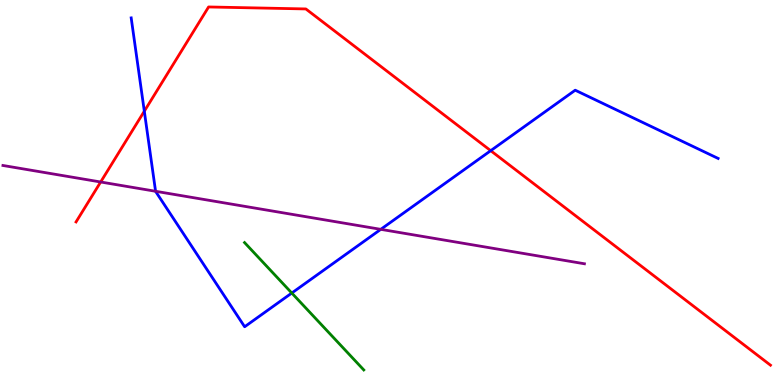[{'lines': ['blue', 'red'], 'intersections': [{'x': 1.86, 'y': 7.11}, {'x': 6.33, 'y': 6.09}]}, {'lines': ['green', 'red'], 'intersections': []}, {'lines': ['purple', 'red'], 'intersections': [{'x': 1.3, 'y': 5.27}]}, {'lines': ['blue', 'green'], 'intersections': [{'x': 3.76, 'y': 2.39}]}, {'lines': ['blue', 'purple'], 'intersections': [{'x': 2.01, 'y': 5.03}, {'x': 4.91, 'y': 4.04}]}, {'lines': ['green', 'purple'], 'intersections': []}]